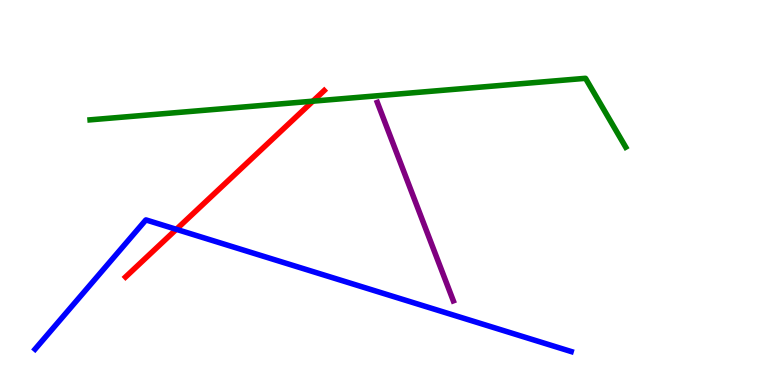[{'lines': ['blue', 'red'], 'intersections': [{'x': 2.28, 'y': 4.04}]}, {'lines': ['green', 'red'], 'intersections': [{'x': 4.04, 'y': 7.37}]}, {'lines': ['purple', 'red'], 'intersections': []}, {'lines': ['blue', 'green'], 'intersections': []}, {'lines': ['blue', 'purple'], 'intersections': []}, {'lines': ['green', 'purple'], 'intersections': []}]